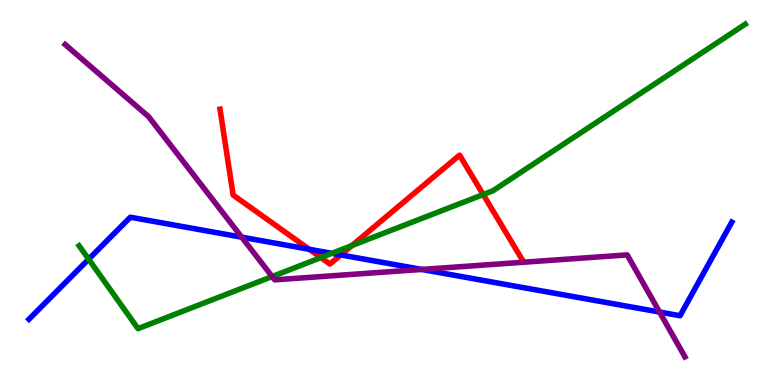[{'lines': ['blue', 'red'], 'intersections': [{'x': 3.99, 'y': 3.53}, {'x': 4.4, 'y': 3.38}]}, {'lines': ['green', 'red'], 'intersections': [{'x': 4.14, 'y': 3.31}, {'x': 4.54, 'y': 3.62}, {'x': 6.23, 'y': 4.95}]}, {'lines': ['purple', 'red'], 'intersections': []}, {'lines': ['blue', 'green'], 'intersections': [{'x': 1.14, 'y': 3.27}, {'x': 4.28, 'y': 3.42}]}, {'lines': ['blue', 'purple'], 'intersections': [{'x': 3.12, 'y': 3.84}, {'x': 5.44, 'y': 3.0}, {'x': 8.51, 'y': 1.9}]}, {'lines': ['green', 'purple'], 'intersections': [{'x': 3.51, 'y': 2.82}]}]